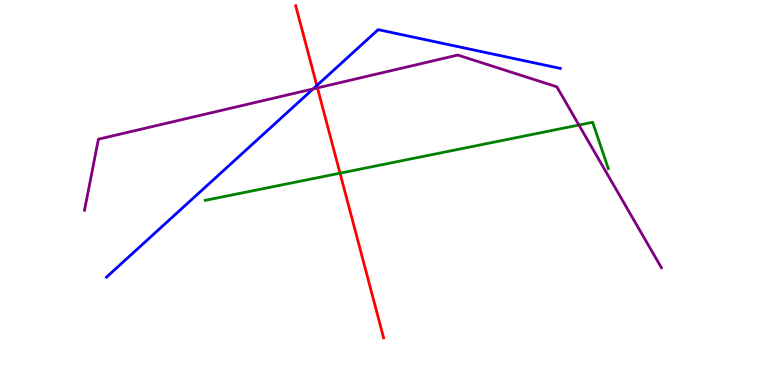[{'lines': ['blue', 'red'], 'intersections': [{'x': 4.09, 'y': 7.78}]}, {'lines': ['green', 'red'], 'intersections': [{'x': 4.39, 'y': 5.5}]}, {'lines': ['purple', 'red'], 'intersections': [{'x': 4.1, 'y': 7.72}]}, {'lines': ['blue', 'green'], 'intersections': []}, {'lines': ['blue', 'purple'], 'intersections': [{'x': 4.04, 'y': 7.69}]}, {'lines': ['green', 'purple'], 'intersections': [{'x': 7.47, 'y': 6.75}]}]